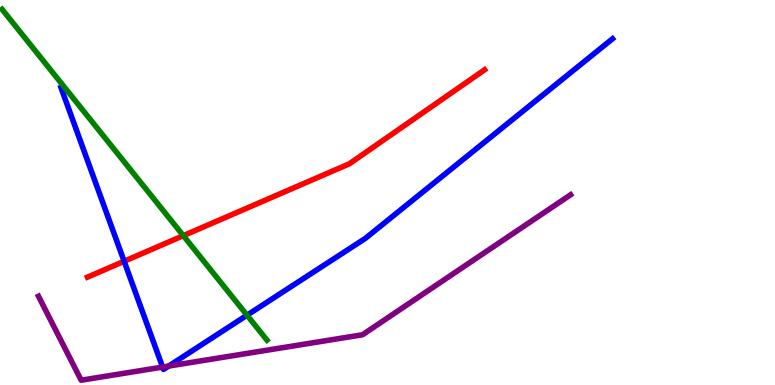[{'lines': ['blue', 'red'], 'intersections': [{'x': 1.6, 'y': 3.21}]}, {'lines': ['green', 'red'], 'intersections': [{'x': 2.37, 'y': 3.88}]}, {'lines': ['purple', 'red'], 'intersections': []}, {'lines': ['blue', 'green'], 'intersections': [{'x': 3.19, 'y': 1.81}]}, {'lines': ['blue', 'purple'], 'intersections': [{'x': 2.1, 'y': 0.466}, {'x': 2.18, 'y': 0.491}]}, {'lines': ['green', 'purple'], 'intersections': []}]